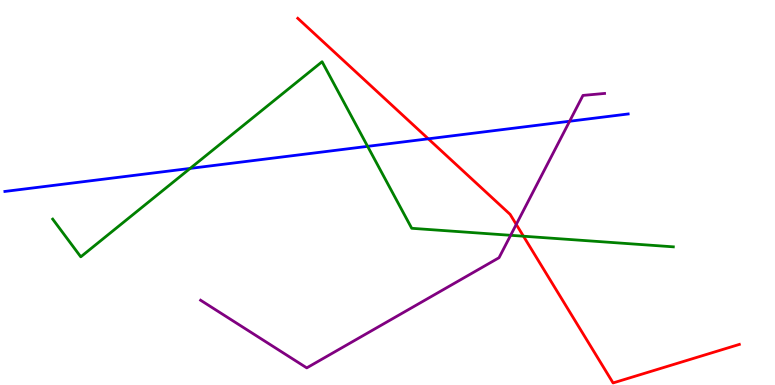[{'lines': ['blue', 'red'], 'intersections': [{'x': 5.53, 'y': 6.39}]}, {'lines': ['green', 'red'], 'intersections': [{'x': 6.75, 'y': 3.86}]}, {'lines': ['purple', 'red'], 'intersections': [{'x': 6.66, 'y': 4.17}]}, {'lines': ['blue', 'green'], 'intersections': [{'x': 2.45, 'y': 5.63}, {'x': 4.74, 'y': 6.2}]}, {'lines': ['blue', 'purple'], 'intersections': [{'x': 7.35, 'y': 6.85}]}, {'lines': ['green', 'purple'], 'intersections': [{'x': 6.59, 'y': 3.89}]}]